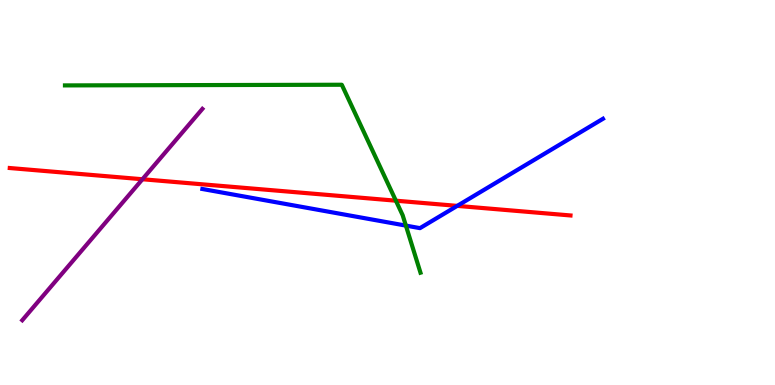[{'lines': ['blue', 'red'], 'intersections': [{'x': 5.9, 'y': 4.65}]}, {'lines': ['green', 'red'], 'intersections': [{'x': 5.11, 'y': 4.79}]}, {'lines': ['purple', 'red'], 'intersections': [{'x': 1.84, 'y': 5.34}]}, {'lines': ['blue', 'green'], 'intersections': [{'x': 5.24, 'y': 4.14}]}, {'lines': ['blue', 'purple'], 'intersections': []}, {'lines': ['green', 'purple'], 'intersections': []}]